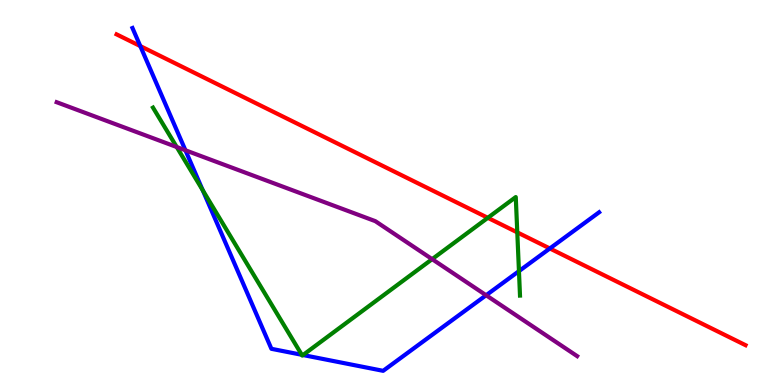[{'lines': ['blue', 'red'], 'intersections': [{'x': 1.81, 'y': 8.8}, {'x': 7.09, 'y': 3.55}]}, {'lines': ['green', 'red'], 'intersections': [{'x': 6.29, 'y': 4.34}, {'x': 6.67, 'y': 3.96}]}, {'lines': ['purple', 'red'], 'intersections': []}, {'lines': ['blue', 'green'], 'intersections': [{'x': 2.62, 'y': 5.06}, {'x': 3.89, 'y': 0.784}, {'x': 3.91, 'y': 0.778}, {'x': 6.7, 'y': 2.96}]}, {'lines': ['blue', 'purple'], 'intersections': [{'x': 2.39, 'y': 6.1}, {'x': 6.27, 'y': 2.33}]}, {'lines': ['green', 'purple'], 'intersections': [{'x': 2.28, 'y': 6.18}, {'x': 5.58, 'y': 3.27}]}]